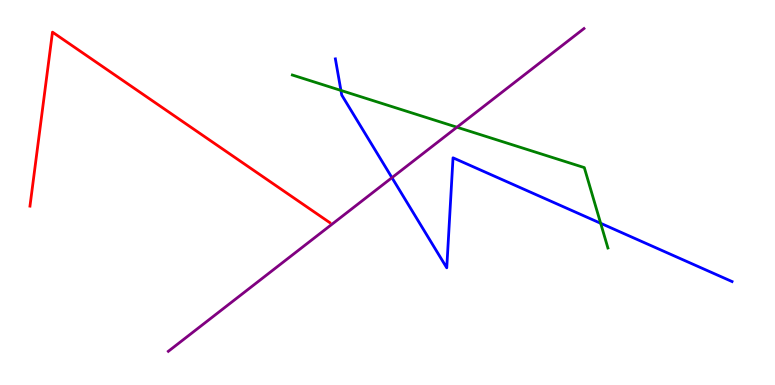[{'lines': ['blue', 'red'], 'intersections': []}, {'lines': ['green', 'red'], 'intersections': []}, {'lines': ['purple', 'red'], 'intersections': []}, {'lines': ['blue', 'green'], 'intersections': [{'x': 4.4, 'y': 7.65}, {'x': 7.75, 'y': 4.2}]}, {'lines': ['blue', 'purple'], 'intersections': [{'x': 5.06, 'y': 5.39}]}, {'lines': ['green', 'purple'], 'intersections': [{'x': 5.9, 'y': 6.7}]}]